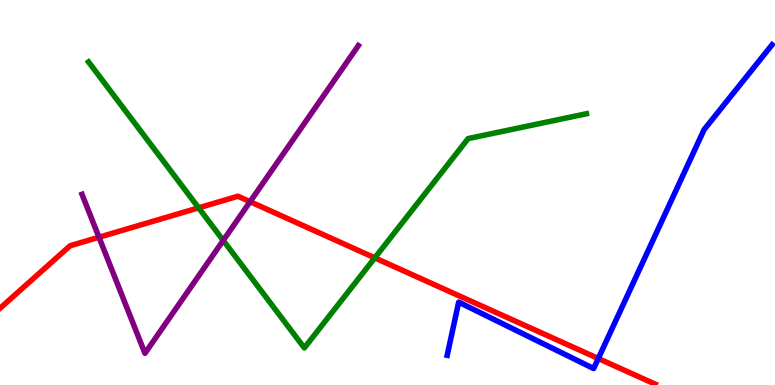[{'lines': ['blue', 'red'], 'intersections': [{'x': 7.72, 'y': 0.688}]}, {'lines': ['green', 'red'], 'intersections': [{'x': 2.56, 'y': 4.6}, {'x': 4.84, 'y': 3.3}]}, {'lines': ['purple', 'red'], 'intersections': [{'x': 1.28, 'y': 3.84}, {'x': 3.23, 'y': 4.76}]}, {'lines': ['blue', 'green'], 'intersections': []}, {'lines': ['blue', 'purple'], 'intersections': []}, {'lines': ['green', 'purple'], 'intersections': [{'x': 2.88, 'y': 3.75}]}]